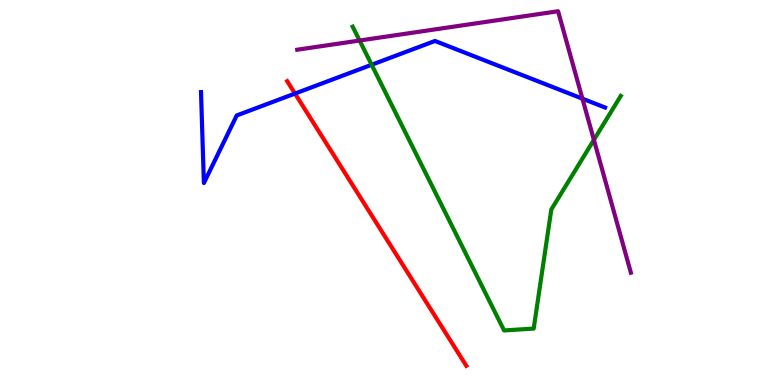[{'lines': ['blue', 'red'], 'intersections': [{'x': 3.81, 'y': 7.57}]}, {'lines': ['green', 'red'], 'intersections': []}, {'lines': ['purple', 'red'], 'intersections': []}, {'lines': ['blue', 'green'], 'intersections': [{'x': 4.8, 'y': 8.32}]}, {'lines': ['blue', 'purple'], 'intersections': [{'x': 7.52, 'y': 7.44}]}, {'lines': ['green', 'purple'], 'intersections': [{'x': 4.64, 'y': 8.95}, {'x': 7.66, 'y': 6.37}]}]